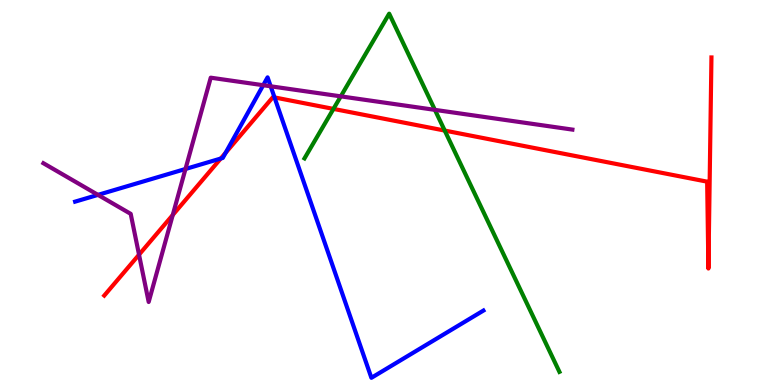[{'lines': ['blue', 'red'], 'intersections': [{'x': 2.85, 'y': 5.88}, {'x': 2.91, 'y': 6.03}, {'x': 3.54, 'y': 7.47}]}, {'lines': ['green', 'red'], 'intersections': [{'x': 4.3, 'y': 7.17}, {'x': 5.74, 'y': 6.61}]}, {'lines': ['purple', 'red'], 'intersections': [{'x': 1.79, 'y': 3.39}, {'x': 2.23, 'y': 4.42}]}, {'lines': ['blue', 'green'], 'intersections': []}, {'lines': ['blue', 'purple'], 'intersections': [{'x': 1.26, 'y': 4.94}, {'x': 2.39, 'y': 5.61}, {'x': 3.4, 'y': 7.79}, {'x': 3.49, 'y': 7.76}]}, {'lines': ['green', 'purple'], 'intersections': [{'x': 4.4, 'y': 7.5}, {'x': 5.61, 'y': 7.15}]}]